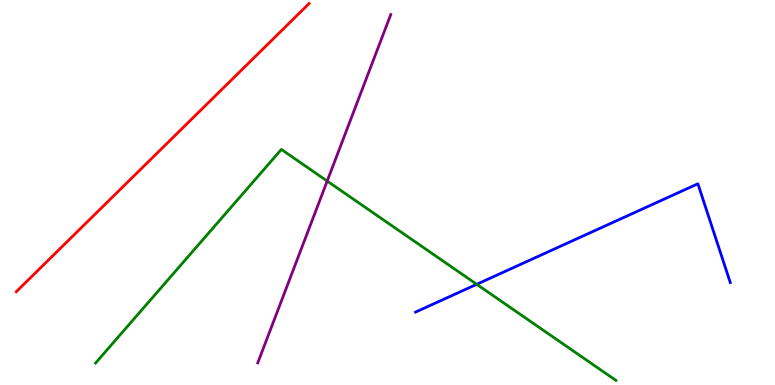[{'lines': ['blue', 'red'], 'intersections': []}, {'lines': ['green', 'red'], 'intersections': []}, {'lines': ['purple', 'red'], 'intersections': []}, {'lines': ['blue', 'green'], 'intersections': [{'x': 6.15, 'y': 2.62}]}, {'lines': ['blue', 'purple'], 'intersections': []}, {'lines': ['green', 'purple'], 'intersections': [{'x': 4.22, 'y': 5.3}]}]